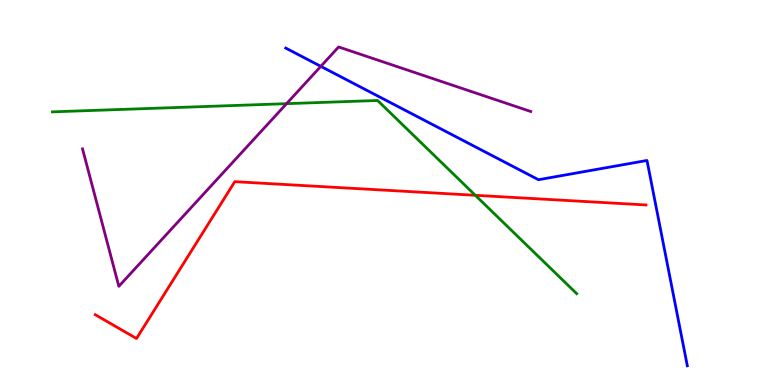[{'lines': ['blue', 'red'], 'intersections': []}, {'lines': ['green', 'red'], 'intersections': [{'x': 6.13, 'y': 4.93}]}, {'lines': ['purple', 'red'], 'intersections': []}, {'lines': ['blue', 'green'], 'intersections': []}, {'lines': ['blue', 'purple'], 'intersections': [{'x': 4.14, 'y': 8.28}]}, {'lines': ['green', 'purple'], 'intersections': [{'x': 3.7, 'y': 7.31}]}]